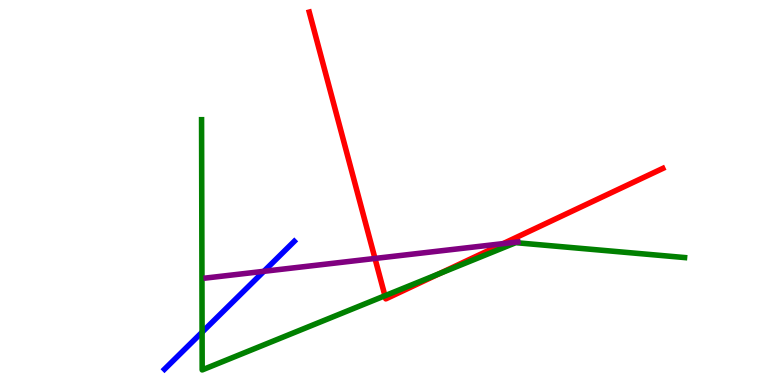[{'lines': ['blue', 'red'], 'intersections': []}, {'lines': ['green', 'red'], 'intersections': [{'x': 4.97, 'y': 2.32}, {'x': 5.67, 'y': 2.89}]}, {'lines': ['purple', 'red'], 'intersections': [{'x': 4.84, 'y': 3.29}, {'x': 6.49, 'y': 3.67}]}, {'lines': ['blue', 'green'], 'intersections': [{'x': 2.61, 'y': 1.37}]}, {'lines': ['blue', 'purple'], 'intersections': [{'x': 3.4, 'y': 2.95}]}, {'lines': ['green', 'purple'], 'intersections': []}]